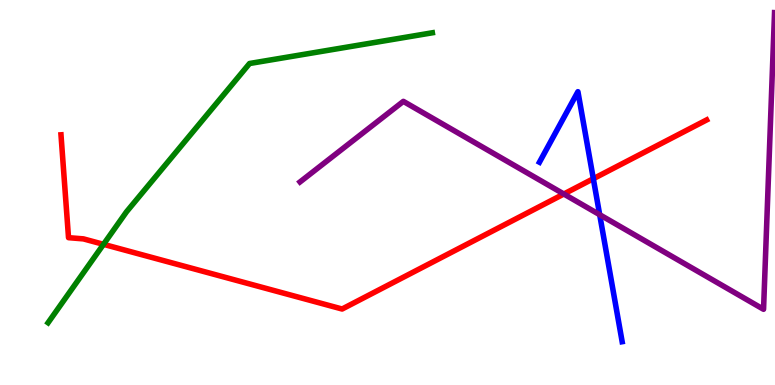[{'lines': ['blue', 'red'], 'intersections': [{'x': 7.66, 'y': 5.36}]}, {'lines': ['green', 'red'], 'intersections': [{'x': 1.34, 'y': 3.65}]}, {'lines': ['purple', 'red'], 'intersections': [{'x': 7.28, 'y': 4.96}]}, {'lines': ['blue', 'green'], 'intersections': []}, {'lines': ['blue', 'purple'], 'intersections': [{'x': 7.74, 'y': 4.42}]}, {'lines': ['green', 'purple'], 'intersections': []}]